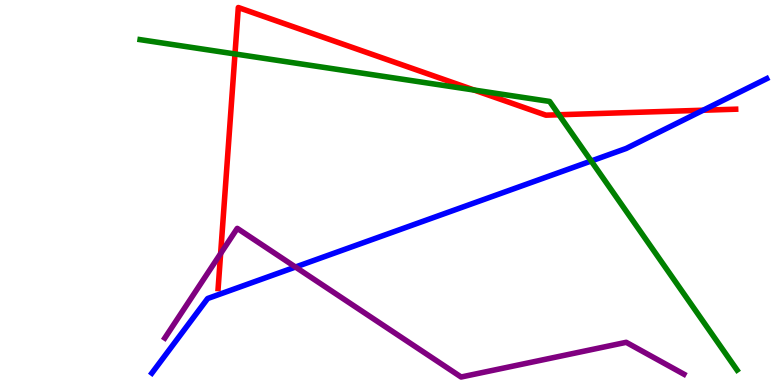[{'lines': ['blue', 'red'], 'intersections': [{'x': 9.07, 'y': 7.14}]}, {'lines': ['green', 'red'], 'intersections': [{'x': 3.03, 'y': 8.6}, {'x': 6.12, 'y': 7.66}, {'x': 7.21, 'y': 7.02}]}, {'lines': ['purple', 'red'], 'intersections': [{'x': 2.85, 'y': 3.41}]}, {'lines': ['blue', 'green'], 'intersections': [{'x': 7.63, 'y': 5.82}]}, {'lines': ['blue', 'purple'], 'intersections': [{'x': 3.81, 'y': 3.06}]}, {'lines': ['green', 'purple'], 'intersections': []}]